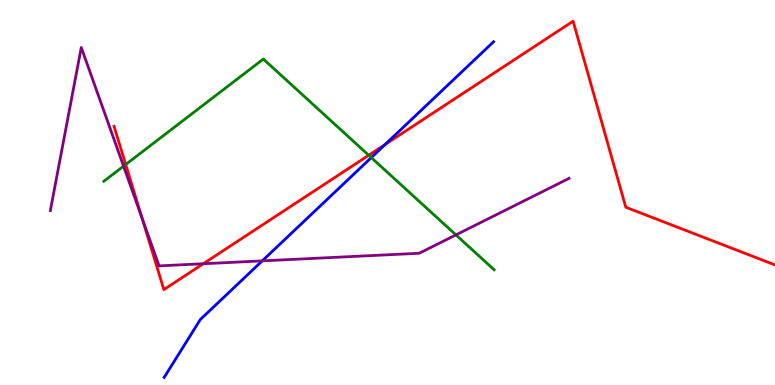[{'lines': ['blue', 'red'], 'intersections': [{'x': 4.97, 'y': 6.25}]}, {'lines': ['green', 'red'], 'intersections': [{'x': 1.62, 'y': 5.73}, {'x': 4.76, 'y': 5.97}]}, {'lines': ['purple', 'red'], 'intersections': [{'x': 1.83, 'y': 4.34}, {'x': 2.62, 'y': 3.15}]}, {'lines': ['blue', 'green'], 'intersections': [{'x': 4.79, 'y': 5.91}]}, {'lines': ['blue', 'purple'], 'intersections': [{'x': 3.38, 'y': 3.22}]}, {'lines': ['green', 'purple'], 'intersections': [{'x': 1.59, 'y': 5.68}, {'x': 5.88, 'y': 3.9}]}]